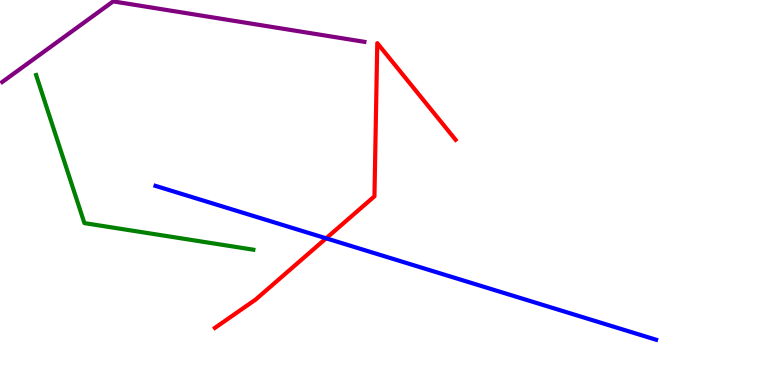[{'lines': ['blue', 'red'], 'intersections': [{'x': 4.21, 'y': 3.81}]}, {'lines': ['green', 'red'], 'intersections': []}, {'lines': ['purple', 'red'], 'intersections': []}, {'lines': ['blue', 'green'], 'intersections': []}, {'lines': ['blue', 'purple'], 'intersections': []}, {'lines': ['green', 'purple'], 'intersections': []}]